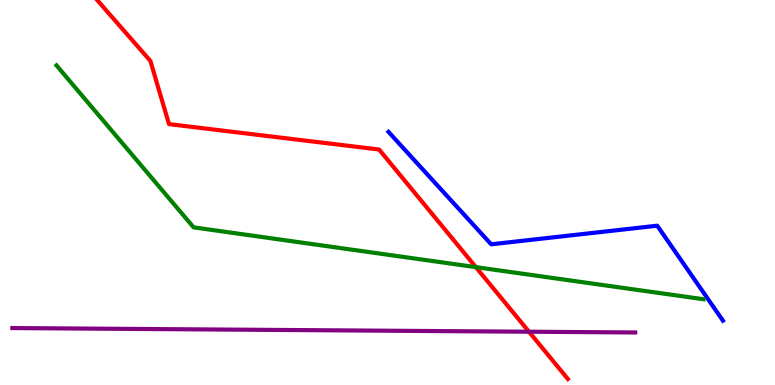[{'lines': ['blue', 'red'], 'intersections': []}, {'lines': ['green', 'red'], 'intersections': [{'x': 6.14, 'y': 3.06}]}, {'lines': ['purple', 'red'], 'intersections': [{'x': 6.83, 'y': 1.38}]}, {'lines': ['blue', 'green'], 'intersections': []}, {'lines': ['blue', 'purple'], 'intersections': []}, {'lines': ['green', 'purple'], 'intersections': []}]